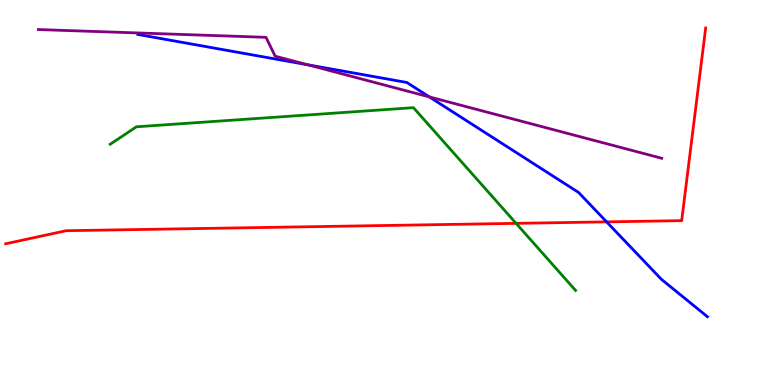[{'lines': ['blue', 'red'], 'intersections': [{'x': 7.83, 'y': 4.24}]}, {'lines': ['green', 'red'], 'intersections': [{'x': 6.66, 'y': 4.2}]}, {'lines': ['purple', 'red'], 'intersections': []}, {'lines': ['blue', 'green'], 'intersections': []}, {'lines': ['blue', 'purple'], 'intersections': [{'x': 3.97, 'y': 8.32}, {'x': 5.54, 'y': 7.48}]}, {'lines': ['green', 'purple'], 'intersections': []}]